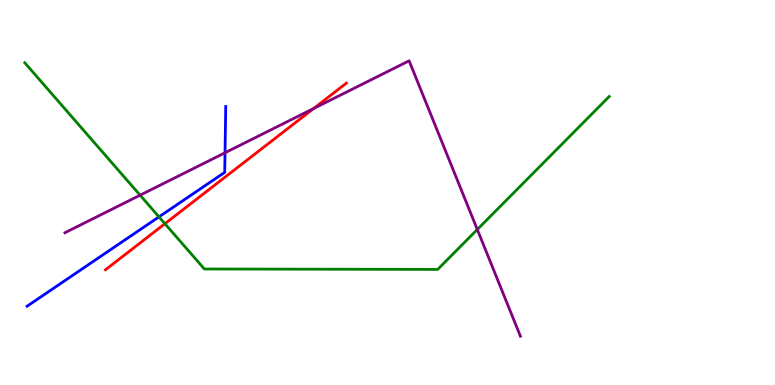[{'lines': ['blue', 'red'], 'intersections': []}, {'lines': ['green', 'red'], 'intersections': [{'x': 2.13, 'y': 4.19}]}, {'lines': ['purple', 'red'], 'intersections': [{'x': 4.05, 'y': 7.18}]}, {'lines': ['blue', 'green'], 'intersections': [{'x': 2.05, 'y': 4.37}]}, {'lines': ['blue', 'purple'], 'intersections': [{'x': 2.9, 'y': 6.03}]}, {'lines': ['green', 'purple'], 'intersections': [{'x': 1.81, 'y': 4.93}, {'x': 6.16, 'y': 4.04}]}]